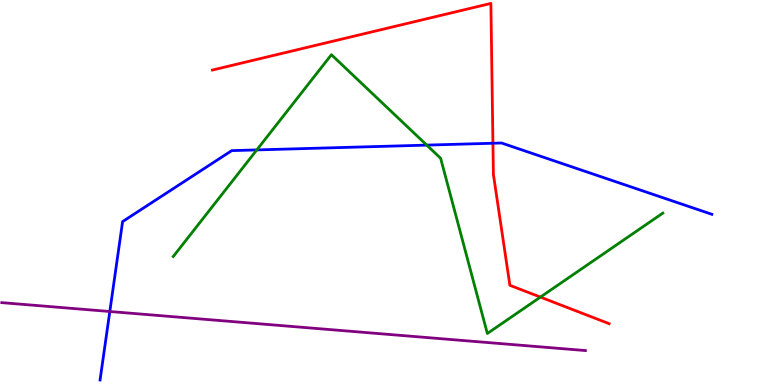[{'lines': ['blue', 'red'], 'intersections': [{'x': 6.36, 'y': 6.28}]}, {'lines': ['green', 'red'], 'intersections': [{'x': 6.97, 'y': 2.28}]}, {'lines': ['purple', 'red'], 'intersections': []}, {'lines': ['blue', 'green'], 'intersections': [{'x': 3.31, 'y': 6.11}, {'x': 5.51, 'y': 6.23}]}, {'lines': ['blue', 'purple'], 'intersections': [{'x': 1.42, 'y': 1.91}]}, {'lines': ['green', 'purple'], 'intersections': []}]